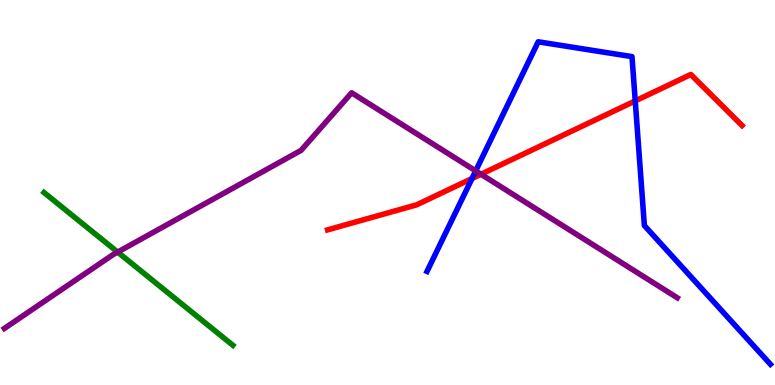[{'lines': ['blue', 'red'], 'intersections': [{'x': 6.09, 'y': 5.36}, {'x': 8.2, 'y': 7.38}]}, {'lines': ['green', 'red'], 'intersections': []}, {'lines': ['purple', 'red'], 'intersections': [{'x': 6.21, 'y': 5.47}]}, {'lines': ['blue', 'green'], 'intersections': []}, {'lines': ['blue', 'purple'], 'intersections': [{'x': 6.14, 'y': 5.56}]}, {'lines': ['green', 'purple'], 'intersections': [{'x': 1.52, 'y': 3.45}]}]